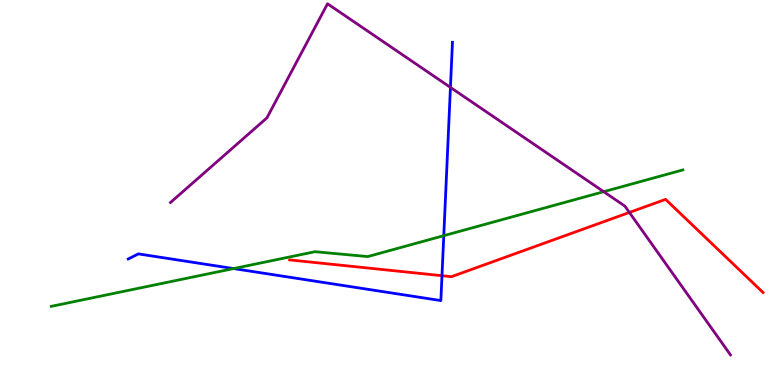[{'lines': ['blue', 'red'], 'intersections': [{'x': 5.7, 'y': 2.84}]}, {'lines': ['green', 'red'], 'intersections': []}, {'lines': ['purple', 'red'], 'intersections': [{'x': 8.12, 'y': 4.48}]}, {'lines': ['blue', 'green'], 'intersections': [{'x': 3.01, 'y': 3.02}, {'x': 5.73, 'y': 3.88}]}, {'lines': ['blue', 'purple'], 'intersections': [{'x': 5.81, 'y': 7.73}]}, {'lines': ['green', 'purple'], 'intersections': [{'x': 7.79, 'y': 5.02}]}]